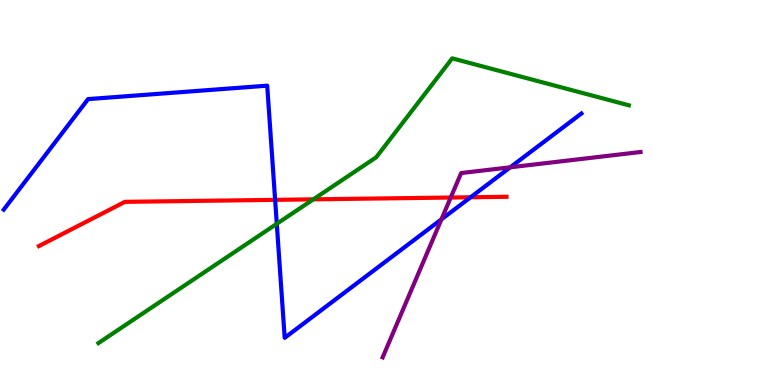[{'lines': ['blue', 'red'], 'intersections': [{'x': 3.55, 'y': 4.81}, {'x': 6.07, 'y': 4.88}]}, {'lines': ['green', 'red'], 'intersections': [{'x': 4.04, 'y': 4.82}]}, {'lines': ['purple', 'red'], 'intersections': [{'x': 5.82, 'y': 4.87}]}, {'lines': ['blue', 'green'], 'intersections': [{'x': 3.57, 'y': 4.19}]}, {'lines': ['blue', 'purple'], 'intersections': [{'x': 5.7, 'y': 4.3}, {'x': 6.58, 'y': 5.65}]}, {'lines': ['green', 'purple'], 'intersections': []}]